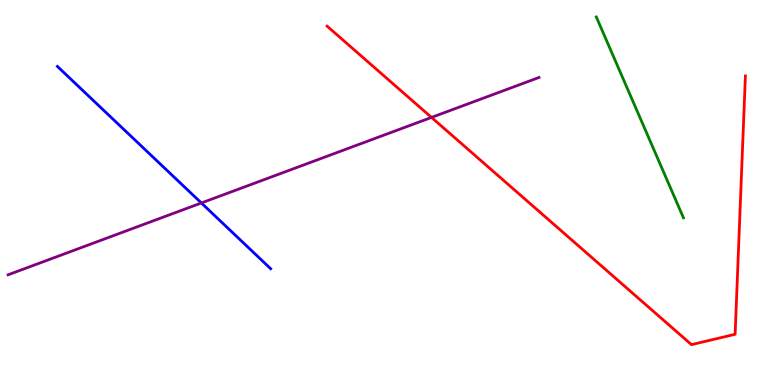[{'lines': ['blue', 'red'], 'intersections': []}, {'lines': ['green', 'red'], 'intersections': []}, {'lines': ['purple', 'red'], 'intersections': [{'x': 5.57, 'y': 6.95}]}, {'lines': ['blue', 'green'], 'intersections': []}, {'lines': ['blue', 'purple'], 'intersections': [{'x': 2.6, 'y': 4.73}]}, {'lines': ['green', 'purple'], 'intersections': []}]